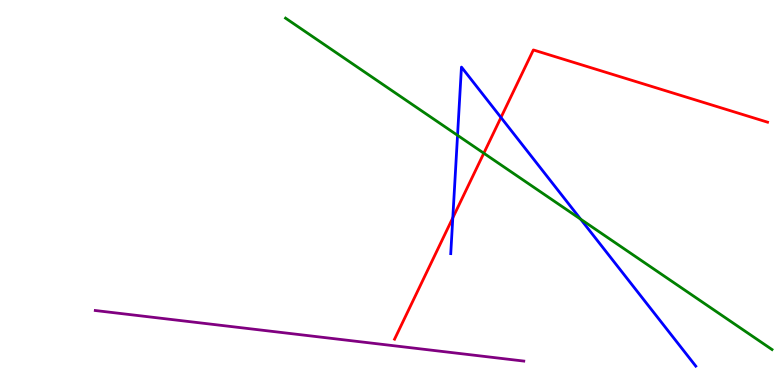[{'lines': ['blue', 'red'], 'intersections': [{'x': 5.84, 'y': 4.34}, {'x': 6.46, 'y': 6.95}]}, {'lines': ['green', 'red'], 'intersections': [{'x': 6.24, 'y': 6.02}]}, {'lines': ['purple', 'red'], 'intersections': []}, {'lines': ['blue', 'green'], 'intersections': [{'x': 5.9, 'y': 6.49}, {'x': 7.49, 'y': 4.31}]}, {'lines': ['blue', 'purple'], 'intersections': []}, {'lines': ['green', 'purple'], 'intersections': []}]